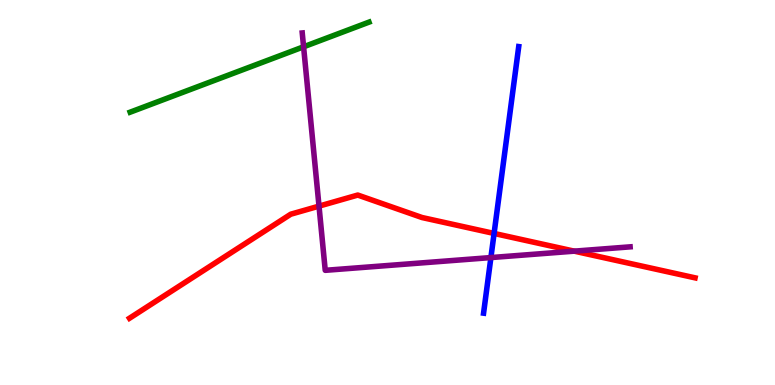[{'lines': ['blue', 'red'], 'intersections': [{'x': 6.38, 'y': 3.94}]}, {'lines': ['green', 'red'], 'intersections': []}, {'lines': ['purple', 'red'], 'intersections': [{'x': 4.12, 'y': 4.65}, {'x': 7.41, 'y': 3.48}]}, {'lines': ['blue', 'green'], 'intersections': []}, {'lines': ['blue', 'purple'], 'intersections': [{'x': 6.33, 'y': 3.31}]}, {'lines': ['green', 'purple'], 'intersections': [{'x': 3.92, 'y': 8.78}]}]